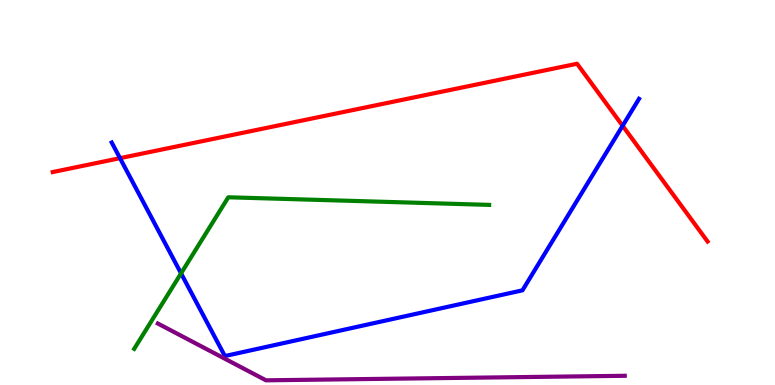[{'lines': ['blue', 'red'], 'intersections': [{'x': 1.55, 'y': 5.89}, {'x': 8.03, 'y': 6.73}]}, {'lines': ['green', 'red'], 'intersections': []}, {'lines': ['purple', 'red'], 'intersections': []}, {'lines': ['blue', 'green'], 'intersections': [{'x': 2.34, 'y': 2.9}]}, {'lines': ['blue', 'purple'], 'intersections': []}, {'lines': ['green', 'purple'], 'intersections': []}]